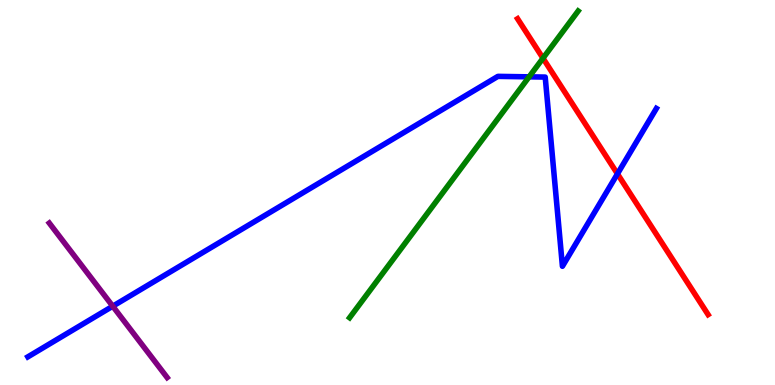[{'lines': ['blue', 'red'], 'intersections': [{'x': 7.97, 'y': 5.48}]}, {'lines': ['green', 'red'], 'intersections': [{'x': 7.01, 'y': 8.49}]}, {'lines': ['purple', 'red'], 'intersections': []}, {'lines': ['blue', 'green'], 'intersections': [{'x': 6.83, 'y': 8.0}]}, {'lines': ['blue', 'purple'], 'intersections': [{'x': 1.45, 'y': 2.05}]}, {'lines': ['green', 'purple'], 'intersections': []}]